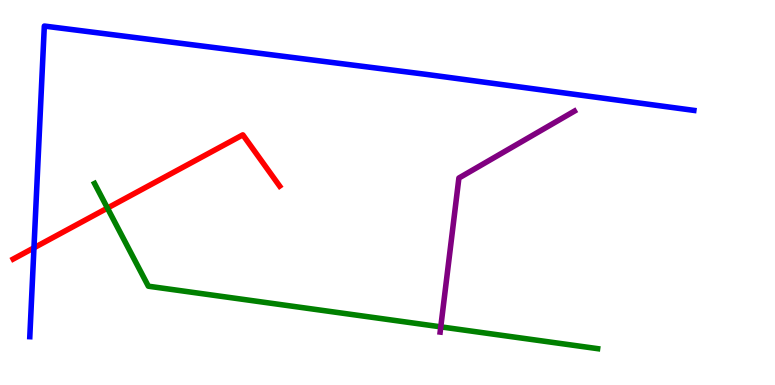[{'lines': ['blue', 'red'], 'intersections': [{'x': 0.438, 'y': 3.56}]}, {'lines': ['green', 'red'], 'intersections': [{'x': 1.39, 'y': 4.6}]}, {'lines': ['purple', 'red'], 'intersections': []}, {'lines': ['blue', 'green'], 'intersections': []}, {'lines': ['blue', 'purple'], 'intersections': []}, {'lines': ['green', 'purple'], 'intersections': [{'x': 5.69, 'y': 1.51}]}]